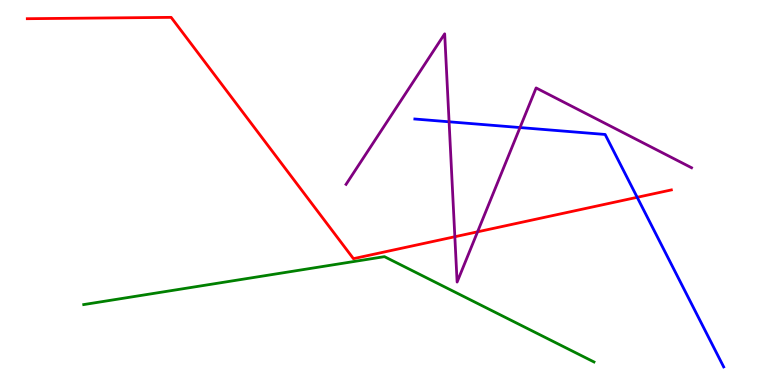[{'lines': ['blue', 'red'], 'intersections': [{'x': 8.22, 'y': 4.88}]}, {'lines': ['green', 'red'], 'intersections': []}, {'lines': ['purple', 'red'], 'intersections': [{'x': 5.87, 'y': 3.85}, {'x': 6.16, 'y': 3.98}]}, {'lines': ['blue', 'green'], 'intersections': []}, {'lines': ['blue', 'purple'], 'intersections': [{'x': 5.79, 'y': 6.84}, {'x': 6.71, 'y': 6.69}]}, {'lines': ['green', 'purple'], 'intersections': []}]